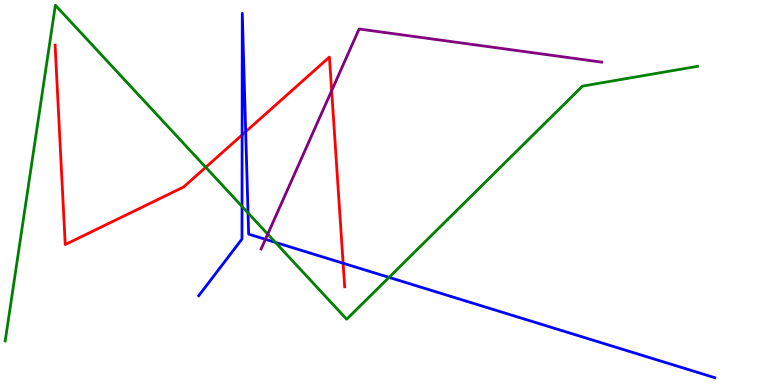[{'lines': ['blue', 'red'], 'intersections': [{'x': 3.12, 'y': 6.5}, {'x': 3.17, 'y': 6.58}, {'x': 4.43, 'y': 3.16}]}, {'lines': ['green', 'red'], 'intersections': [{'x': 2.65, 'y': 5.65}]}, {'lines': ['purple', 'red'], 'intersections': [{'x': 4.28, 'y': 7.64}]}, {'lines': ['blue', 'green'], 'intersections': [{'x': 3.12, 'y': 4.64}, {'x': 3.2, 'y': 4.47}, {'x': 3.55, 'y': 3.7}, {'x': 5.02, 'y': 2.8}]}, {'lines': ['blue', 'purple'], 'intersections': [{'x': 3.42, 'y': 3.78}]}, {'lines': ['green', 'purple'], 'intersections': [{'x': 3.45, 'y': 3.92}]}]